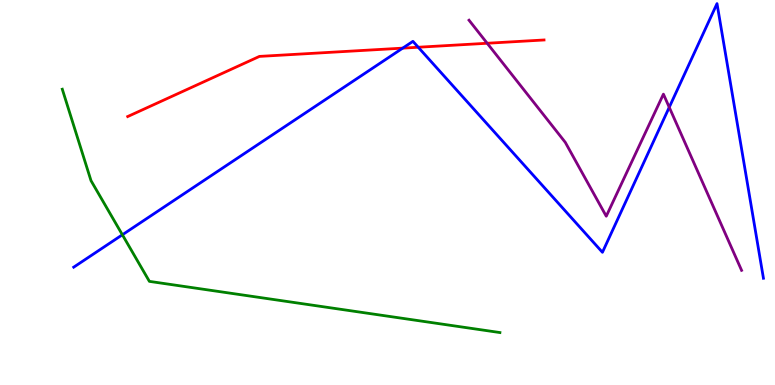[{'lines': ['blue', 'red'], 'intersections': [{'x': 5.2, 'y': 8.75}, {'x': 5.4, 'y': 8.77}]}, {'lines': ['green', 'red'], 'intersections': []}, {'lines': ['purple', 'red'], 'intersections': [{'x': 6.29, 'y': 8.88}]}, {'lines': ['blue', 'green'], 'intersections': [{'x': 1.58, 'y': 3.9}]}, {'lines': ['blue', 'purple'], 'intersections': [{'x': 8.64, 'y': 7.21}]}, {'lines': ['green', 'purple'], 'intersections': []}]